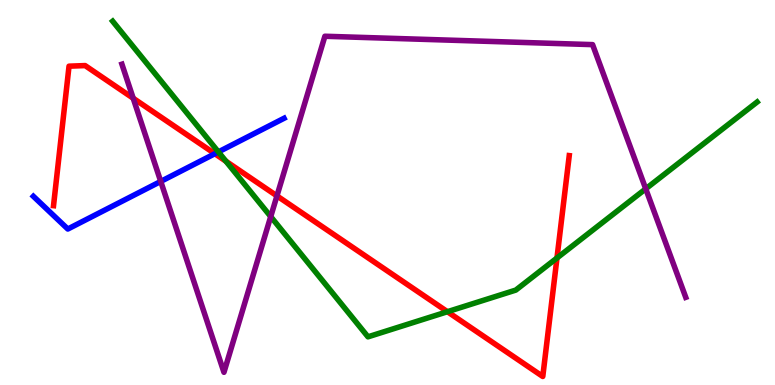[{'lines': ['blue', 'red'], 'intersections': [{'x': 2.77, 'y': 6.01}]}, {'lines': ['green', 'red'], 'intersections': [{'x': 2.92, 'y': 5.81}, {'x': 5.77, 'y': 1.9}, {'x': 7.19, 'y': 3.3}]}, {'lines': ['purple', 'red'], 'intersections': [{'x': 1.72, 'y': 7.45}, {'x': 3.57, 'y': 4.91}]}, {'lines': ['blue', 'green'], 'intersections': [{'x': 2.82, 'y': 6.05}]}, {'lines': ['blue', 'purple'], 'intersections': [{'x': 2.07, 'y': 5.29}]}, {'lines': ['green', 'purple'], 'intersections': [{'x': 3.49, 'y': 4.37}, {'x': 8.33, 'y': 5.1}]}]